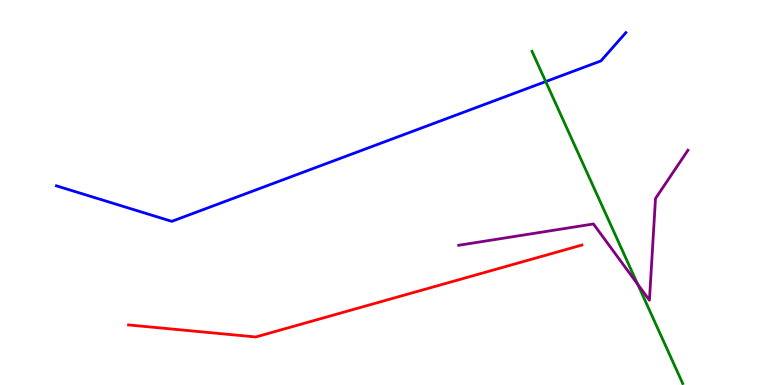[{'lines': ['blue', 'red'], 'intersections': []}, {'lines': ['green', 'red'], 'intersections': []}, {'lines': ['purple', 'red'], 'intersections': []}, {'lines': ['blue', 'green'], 'intersections': [{'x': 7.04, 'y': 7.88}]}, {'lines': ['blue', 'purple'], 'intersections': []}, {'lines': ['green', 'purple'], 'intersections': [{'x': 8.23, 'y': 2.62}]}]